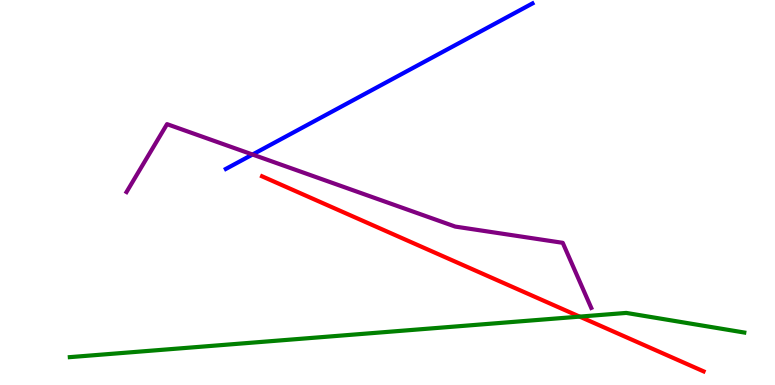[{'lines': ['blue', 'red'], 'intersections': []}, {'lines': ['green', 'red'], 'intersections': [{'x': 7.48, 'y': 1.78}]}, {'lines': ['purple', 'red'], 'intersections': []}, {'lines': ['blue', 'green'], 'intersections': []}, {'lines': ['blue', 'purple'], 'intersections': [{'x': 3.26, 'y': 5.99}]}, {'lines': ['green', 'purple'], 'intersections': []}]